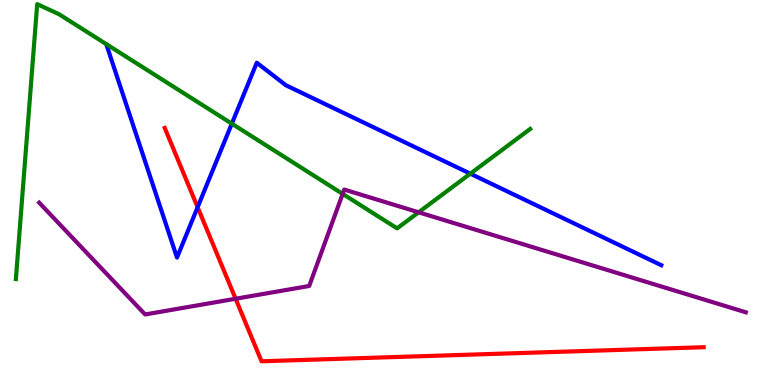[{'lines': ['blue', 'red'], 'intersections': [{'x': 2.55, 'y': 4.62}]}, {'lines': ['green', 'red'], 'intersections': []}, {'lines': ['purple', 'red'], 'intersections': [{'x': 3.04, 'y': 2.24}]}, {'lines': ['blue', 'green'], 'intersections': [{'x': 2.99, 'y': 6.79}, {'x': 6.07, 'y': 5.49}]}, {'lines': ['blue', 'purple'], 'intersections': []}, {'lines': ['green', 'purple'], 'intersections': [{'x': 4.42, 'y': 4.96}, {'x': 5.4, 'y': 4.49}]}]